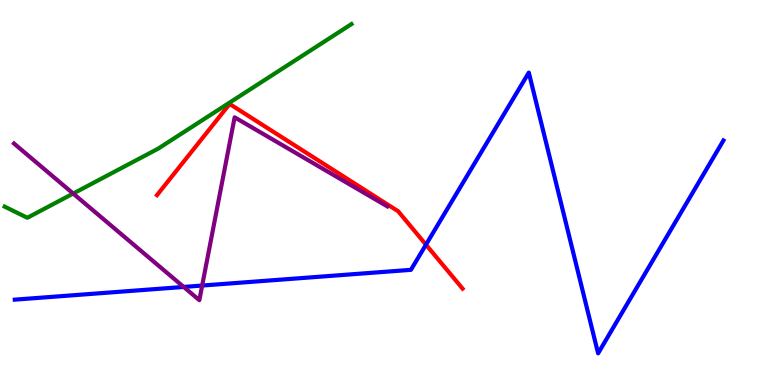[{'lines': ['blue', 'red'], 'intersections': [{'x': 5.5, 'y': 3.65}]}, {'lines': ['green', 'red'], 'intersections': []}, {'lines': ['purple', 'red'], 'intersections': []}, {'lines': ['blue', 'green'], 'intersections': []}, {'lines': ['blue', 'purple'], 'intersections': [{'x': 2.37, 'y': 2.55}, {'x': 2.61, 'y': 2.58}]}, {'lines': ['green', 'purple'], 'intersections': [{'x': 0.944, 'y': 4.97}]}]